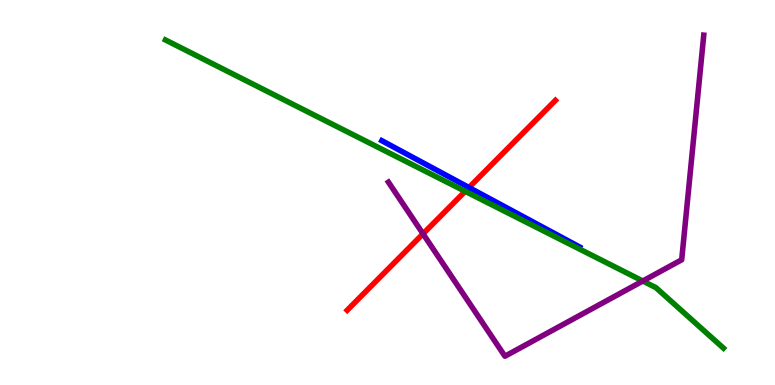[{'lines': ['blue', 'red'], 'intersections': [{'x': 6.05, 'y': 5.13}]}, {'lines': ['green', 'red'], 'intersections': [{'x': 6.0, 'y': 5.03}]}, {'lines': ['purple', 'red'], 'intersections': [{'x': 5.46, 'y': 3.93}]}, {'lines': ['blue', 'green'], 'intersections': []}, {'lines': ['blue', 'purple'], 'intersections': []}, {'lines': ['green', 'purple'], 'intersections': [{'x': 8.29, 'y': 2.7}]}]